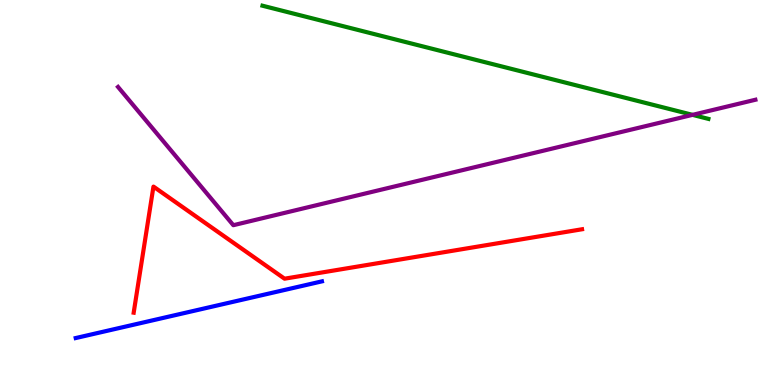[{'lines': ['blue', 'red'], 'intersections': []}, {'lines': ['green', 'red'], 'intersections': []}, {'lines': ['purple', 'red'], 'intersections': []}, {'lines': ['blue', 'green'], 'intersections': []}, {'lines': ['blue', 'purple'], 'intersections': []}, {'lines': ['green', 'purple'], 'intersections': [{'x': 8.94, 'y': 7.02}]}]